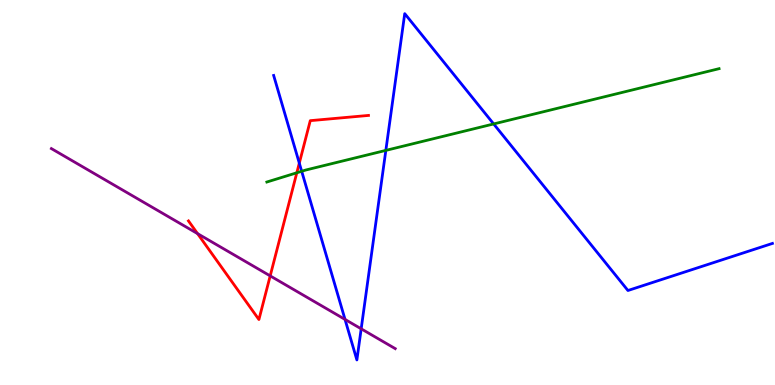[{'lines': ['blue', 'red'], 'intersections': [{'x': 3.86, 'y': 5.76}]}, {'lines': ['green', 'red'], 'intersections': [{'x': 3.83, 'y': 5.51}]}, {'lines': ['purple', 'red'], 'intersections': [{'x': 2.55, 'y': 3.93}, {'x': 3.49, 'y': 2.83}]}, {'lines': ['blue', 'green'], 'intersections': [{'x': 3.89, 'y': 5.55}, {'x': 4.98, 'y': 6.09}, {'x': 6.37, 'y': 6.78}]}, {'lines': ['blue', 'purple'], 'intersections': [{'x': 4.45, 'y': 1.7}, {'x': 4.66, 'y': 1.46}]}, {'lines': ['green', 'purple'], 'intersections': []}]